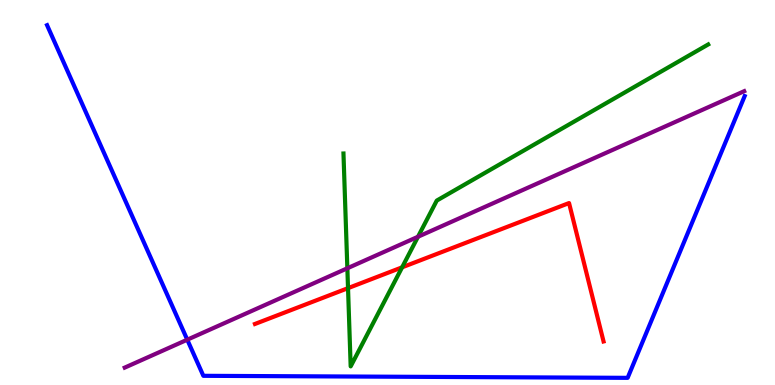[{'lines': ['blue', 'red'], 'intersections': []}, {'lines': ['green', 'red'], 'intersections': [{'x': 4.49, 'y': 2.52}, {'x': 5.19, 'y': 3.06}]}, {'lines': ['purple', 'red'], 'intersections': []}, {'lines': ['blue', 'green'], 'intersections': []}, {'lines': ['blue', 'purple'], 'intersections': [{'x': 2.42, 'y': 1.18}]}, {'lines': ['green', 'purple'], 'intersections': [{'x': 4.48, 'y': 3.03}, {'x': 5.39, 'y': 3.85}]}]